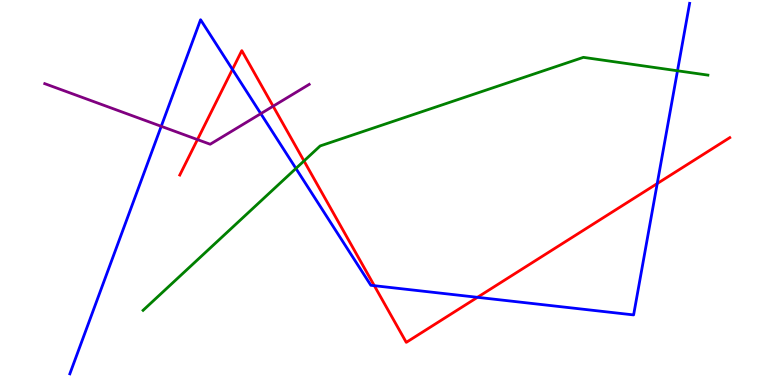[{'lines': ['blue', 'red'], 'intersections': [{'x': 3.0, 'y': 8.2}, {'x': 4.83, 'y': 2.58}, {'x': 6.16, 'y': 2.28}, {'x': 8.48, 'y': 5.23}]}, {'lines': ['green', 'red'], 'intersections': [{'x': 3.92, 'y': 5.82}]}, {'lines': ['purple', 'red'], 'intersections': [{'x': 2.55, 'y': 6.37}, {'x': 3.52, 'y': 7.24}]}, {'lines': ['blue', 'green'], 'intersections': [{'x': 3.82, 'y': 5.62}, {'x': 8.74, 'y': 8.16}]}, {'lines': ['blue', 'purple'], 'intersections': [{'x': 2.08, 'y': 6.72}, {'x': 3.37, 'y': 7.05}]}, {'lines': ['green', 'purple'], 'intersections': []}]